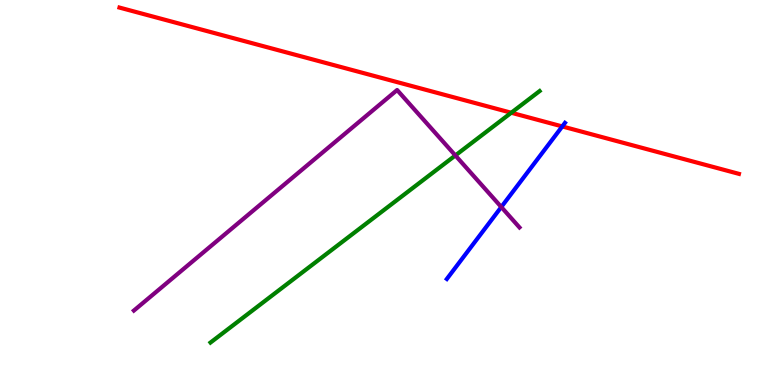[{'lines': ['blue', 'red'], 'intersections': [{'x': 7.26, 'y': 6.72}]}, {'lines': ['green', 'red'], 'intersections': [{'x': 6.6, 'y': 7.07}]}, {'lines': ['purple', 'red'], 'intersections': []}, {'lines': ['blue', 'green'], 'intersections': []}, {'lines': ['blue', 'purple'], 'intersections': [{'x': 6.47, 'y': 4.62}]}, {'lines': ['green', 'purple'], 'intersections': [{'x': 5.88, 'y': 5.96}]}]